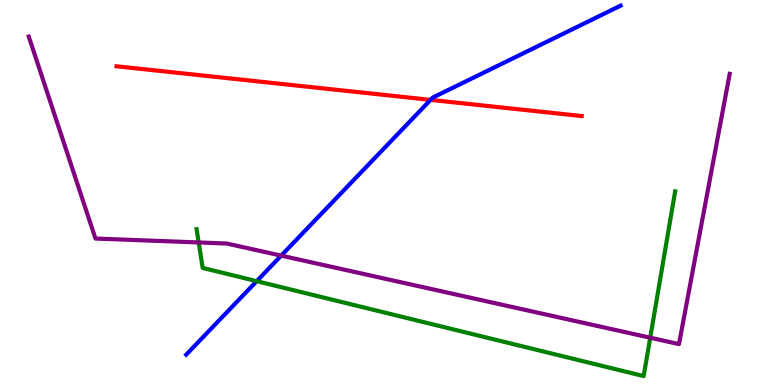[{'lines': ['blue', 'red'], 'intersections': [{'x': 5.56, 'y': 7.41}]}, {'lines': ['green', 'red'], 'intersections': []}, {'lines': ['purple', 'red'], 'intersections': []}, {'lines': ['blue', 'green'], 'intersections': [{'x': 3.31, 'y': 2.7}]}, {'lines': ['blue', 'purple'], 'intersections': [{'x': 3.63, 'y': 3.36}]}, {'lines': ['green', 'purple'], 'intersections': [{'x': 2.56, 'y': 3.7}, {'x': 8.39, 'y': 1.23}]}]